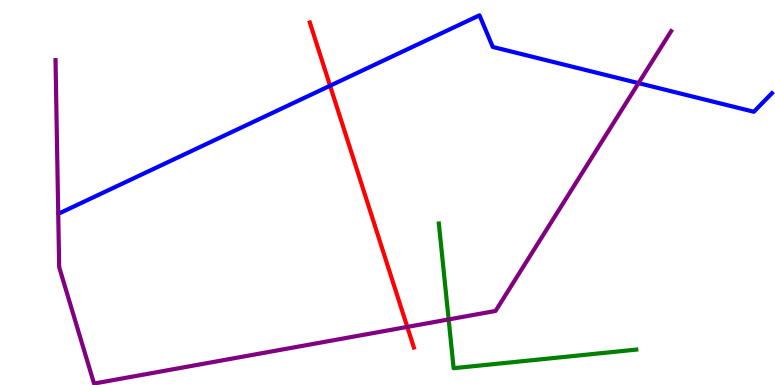[{'lines': ['blue', 'red'], 'intersections': [{'x': 4.26, 'y': 7.77}]}, {'lines': ['green', 'red'], 'intersections': []}, {'lines': ['purple', 'red'], 'intersections': [{'x': 5.26, 'y': 1.51}]}, {'lines': ['blue', 'green'], 'intersections': []}, {'lines': ['blue', 'purple'], 'intersections': [{'x': 8.24, 'y': 7.84}]}, {'lines': ['green', 'purple'], 'intersections': [{'x': 5.79, 'y': 1.7}]}]